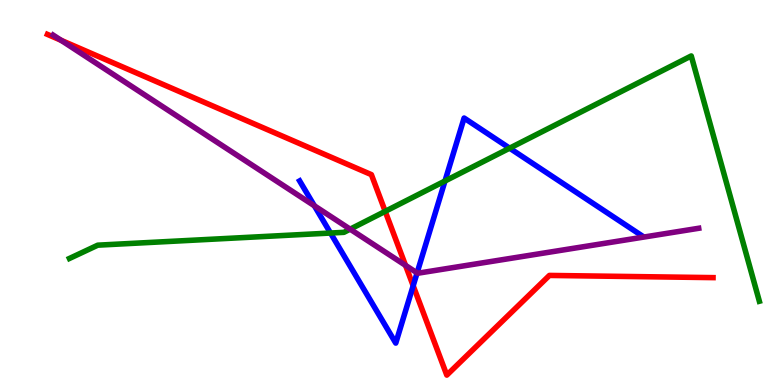[{'lines': ['blue', 'red'], 'intersections': [{'x': 5.33, 'y': 2.58}]}, {'lines': ['green', 'red'], 'intersections': [{'x': 4.97, 'y': 4.51}]}, {'lines': ['purple', 'red'], 'intersections': [{'x': 0.788, 'y': 8.95}, {'x': 5.23, 'y': 3.11}]}, {'lines': ['blue', 'green'], 'intersections': [{'x': 4.26, 'y': 3.95}, {'x': 5.74, 'y': 5.3}, {'x': 6.58, 'y': 6.15}]}, {'lines': ['blue', 'purple'], 'intersections': [{'x': 4.06, 'y': 4.65}, {'x': 5.38, 'y': 2.91}]}, {'lines': ['green', 'purple'], 'intersections': [{'x': 4.52, 'y': 4.05}]}]